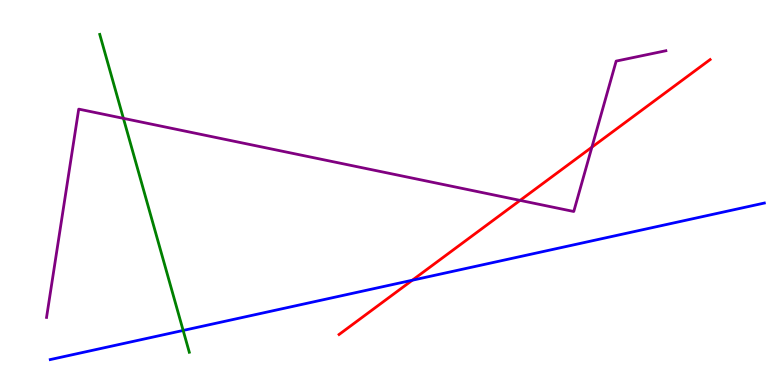[{'lines': ['blue', 'red'], 'intersections': [{'x': 5.32, 'y': 2.72}]}, {'lines': ['green', 'red'], 'intersections': []}, {'lines': ['purple', 'red'], 'intersections': [{'x': 6.71, 'y': 4.8}, {'x': 7.64, 'y': 6.18}]}, {'lines': ['blue', 'green'], 'intersections': [{'x': 2.36, 'y': 1.42}]}, {'lines': ['blue', 'purple'], 'intersections': []}, {'lines': ['green', 'purple'], 'intersections': [{'x': 1.59, 'y': 6.93}]}]